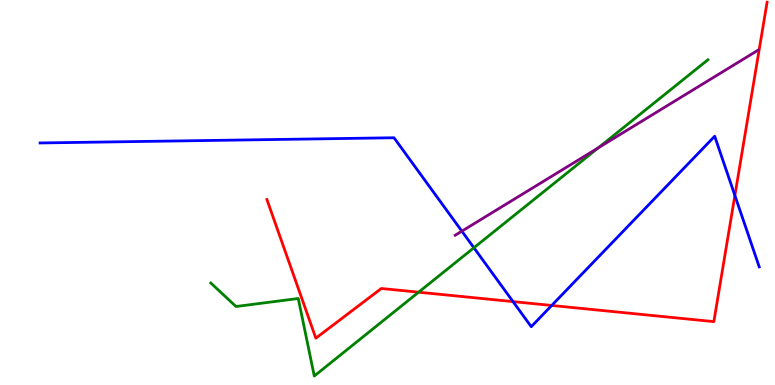[{'lines': ['blue', 'red'], 'intersections': [{'x': 6.62, 'y': 2.17}, {'x': 7.12, 'y': 2.07}, {'x': 9.48, 'y': 4.92}]}, {'lines': ['green', 'red'], 'intersections': [{'x': 5.4, 'y': 2.41}]}, {'lines': ['purple', 'red'], 'intersections': []}, {'lines': ['blue', 'green'], 'intersections': [{'x': 6.12, 'y': 3.56}]}, {'lines': ['blue', 'purple'], 'intersections': [{'x': 5.96, 'y': 4.0}]}, {'lines': ['green', 'purple'], 'intersections': [{'x': 7.72, 'y': 6.16}]}]